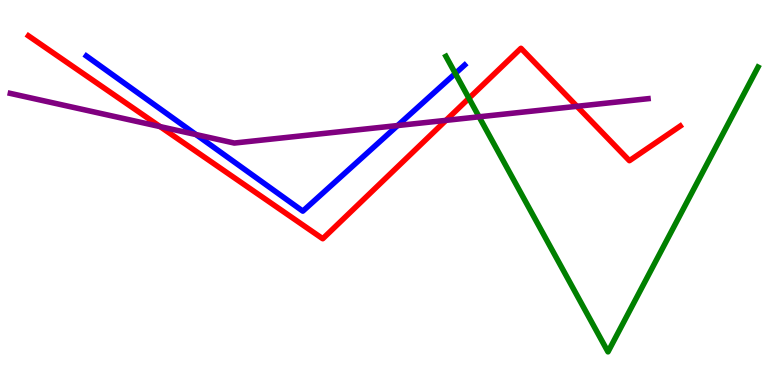[{'lines': ['blue', 'red'], 'intersections': []}, {'lines': ['green', 'red'], 'intersections': [{'x': 6.05, 'y': 7.45}]}, {'lines': ['purple', 'red'], 'intersections': [{'x': 2.07, 'y': 6.71}, {'x': 5.75, 'y': 6.87}, {'x': 7.44, 'y': 7.24}]}, {'lines': ['blue', 'green'], 'intersections': [{'x': 5.87, 'y': 8.09}]}, {'lines': ['blue', 'purple'], 'intersections': [{'x': 2.53, 'y': 6.5}, {'x': 5.13, 'y': 6.74}]}, {'lines': ['green', 'purple'], 'intersections': [{'x': 6.18, 'y': 6.97}]}]